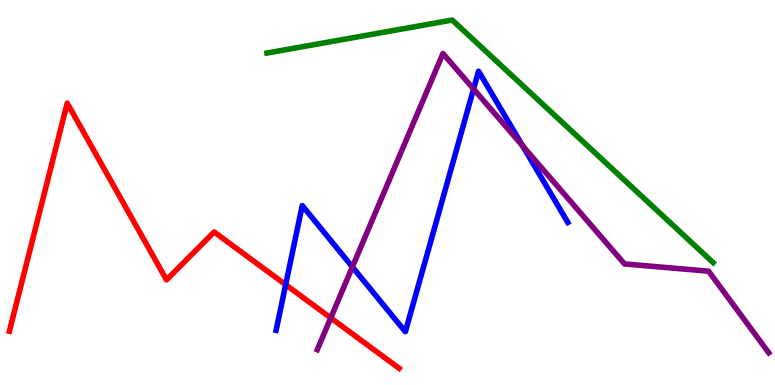[{'lines': ['blue', 'red'], 'intersections': [{'x': 3.69, 'y': 2.61}]}, {'lines': ['green', 'red'], 'intersections': []}, {'lines': ['purple', 'red'], 'intersections': [{'x': 4.27, 'y': 1.74}]}, {'lines': ['blue', 'green'], 'intersections': []}, {'lines': ['blue', 'purple'], 'intersections': [{'x': 4.55, 'y': 3.07}, {'x': 6.11, 'y': 7.69}, {'x': 6.74, 'y': 6.21}]}, {'lines': ['green', 'purple'], 'intersections': []}]